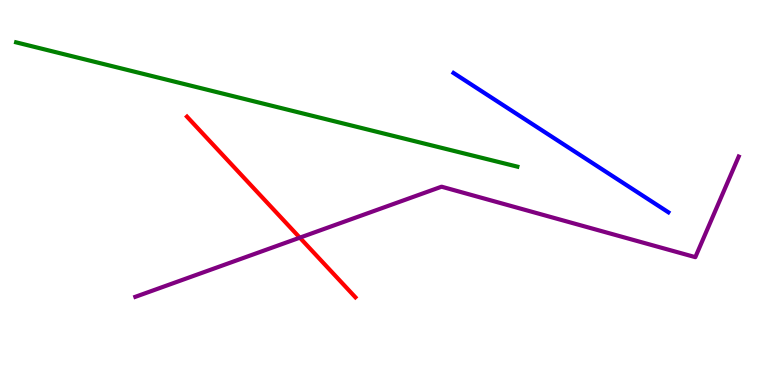[{'lines': ['blue', 'red'], 'intersections': []}, {'lines': ['green', 'red'], 'intersections': []}, {'lines': ['purple', 'red'], 'intersections': [{'x': 3.87, 'y': 3.83}]}, {'lines': ['blue', 'green'], 'intersections': []}, {'lines': ['blue', 'purple'], 'intersections': []}, {'lines': ['green', 'purple'], 'intersections': []}]